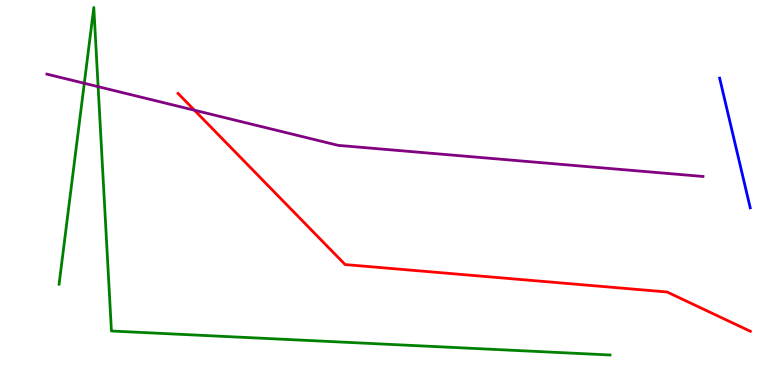[{'lines': ['blue', 'red'], 'intersections': []}, {'lines': ['green', 'red'], 'intersections': []}, {'lines': ['purple', 'red'], 'intersections': [{'x': 2.51, 'y': 7.14}]}, {'lines': ['blue', 'green'], 'intersections': []}, {'lines': ['blue', 'purple'], 'intersections': []}, {'lines': ['green', 'purple'], 'intersections': [{'x': 1.09, 'y': 7.84}, {'x': 1.27, 'y': 7.75}]}]